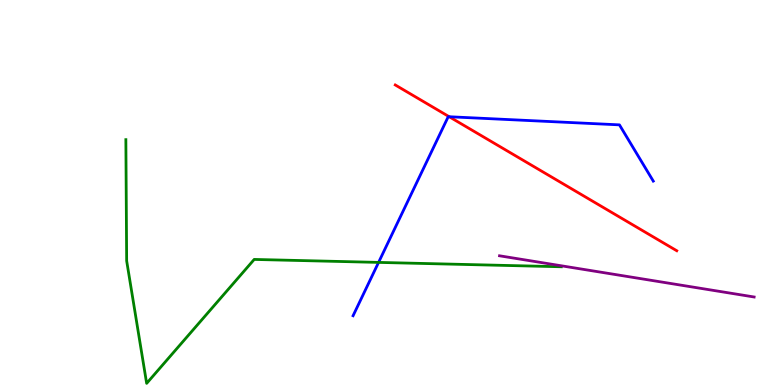[{'lines': ['blue', 'red'], 'intersections': [{'x': 5.8, 'y': 6.97}]}, {'lines': ['green', 'red'], 'intersections': []}, {'lines': ['purple', 'red'], 'intersections': []}, {'lines': ['blue', 'green'], 'intersections': [{'x': 4.88, 'y': 3.18}]}, {'lines': ['blue', 'purple'], 'intersections': []}, {'lines': ['green', 'purple'], 'intersections': []}]